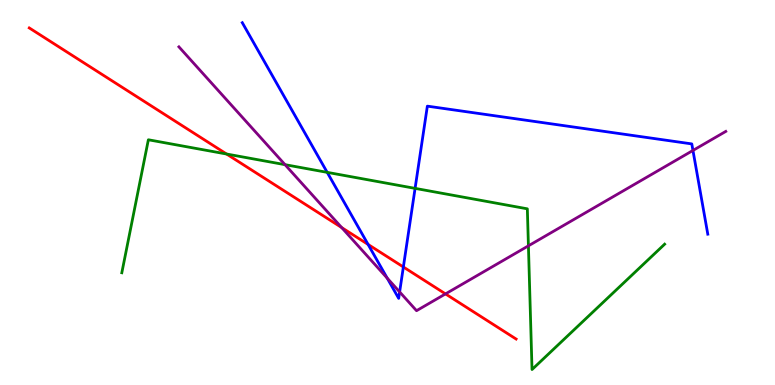[{'lines': ['blue', 'red'], 'intersections': [{'x': 4.75, 'y': 3.65}, {'x': 5.2, 'y': 3.07}]}, {'lines': ['green', 'red'], 'intersections': [{'x': 2.92, 'y': 6.0}]}, {'lines': ['purple', 'red'], 'intersections': [{'x': 4.41, 'y': 4.09}, {'x': 5.75, 'y': 2.37}]}, {'lines': ['blue', 'green'], 'intersections': [{'x': 4.22, 'y': 5.52}, {'x': 5.36, 'y': 5.11}]}, {'lines': ['blue', 'purple'], 'intersections': [{'x': 5.0, 'y': 2.78}, {'x': 5.16, 'y': 2.42}, {'x': 8.94, 'y': 6.09}]}, {'lines': ['green', 'purple'], 'intersections': [{'x': 3.68, 'y': 5.72}, {'x': 6.82, 'y': 3.61}]}]